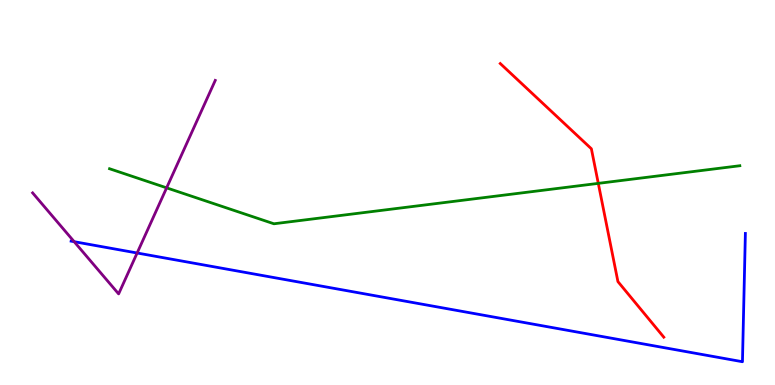[{'lines': ['blue', 'red'], 'intersections': []}, {'lines': ['green', 'red'], 'intersections': [{'x': 7.72, 'y': 5.24}]}, {'lines': ['purple', 'red'], 'intersections': []}, {'lines': ['blue', 'green'], 'intersections': []}, {'lines': ['blue', 'purple'], 'intersections': [{'x': 0.957, 'y': 3.72}, {'x': 1.77, 'y': 3.43}]}, {'lines': ['green', 'purple'], 'intersections': [{'x': 2.15, 'y': 5.12}]}]